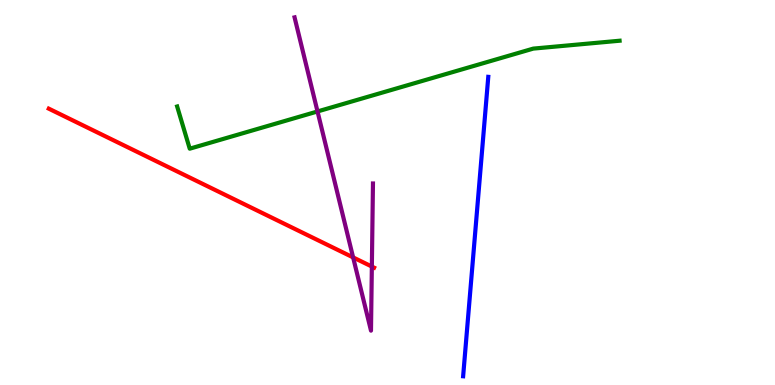[{'lines': ['blue', 'red'], 'intersections': []}, {'lines': ['green', 'red'], 'intersections': []}, {'lines': ['purple', 'red'], 'intersections': [{'x': 4.56, 'y': 3.31}, {'x': 4.8, 'y': 3.08}]}, {'lines': ['blue', 'green'], 'intersections': []}, {'lines': ['blue', 'purple'], 'intersections': []}, {'lines': ['green', 'purple'], 'intersections': [{'x': 4.1, 'y': 7.1}]}]